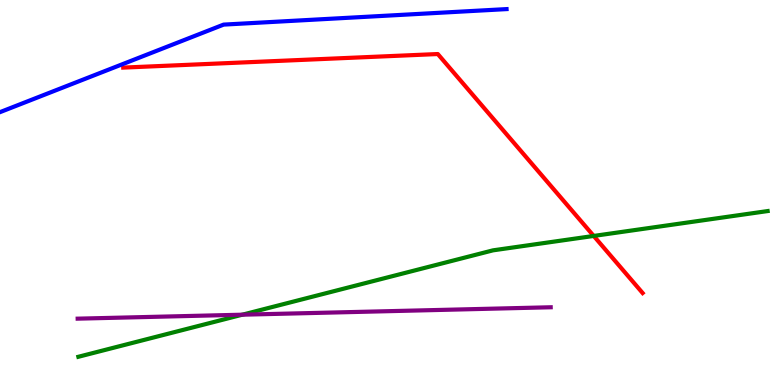[{'lines': ['blue', 'red'], 'intersections': []}, {'lines': ['green', 'red'], 'intersections': [{'x': 7.66, 'y': 3.87}]}, {'lines': ['purple', 'red'], 'intersections': []}, {'lines': ['blue', 'green'], 'intersections': []}, {'lines': ['blue', 'purple'], 'intersections': []}, {'lines': ['green', 'purple'], 'intersections': [{'x': 3.13, 'y': 1.83}]}]